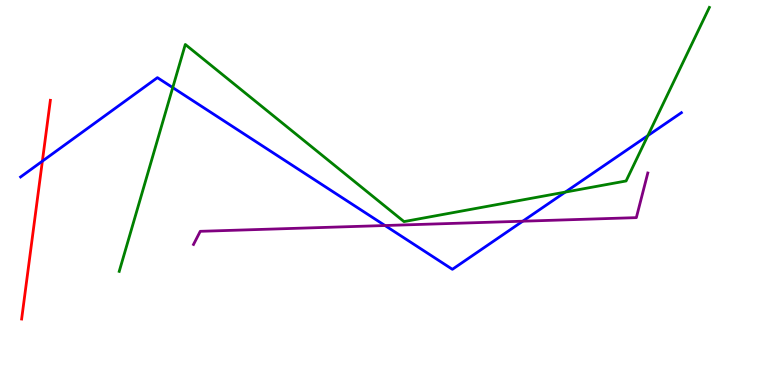[{'lines': ['blue', 'red'], 'intersections': [{'x': 0.547, 'y': 5.81}]}, {'lines': ['green', 'red'], 'intersections': []}, {'lines': ['purple', 'red'], 'intersections': []}, {'lines': ['blue', 'green'], 'intersections': [{'x': 2.23, 'y': 7.72}, {'x': 7.29, 'y': 5.01}, {'x': 8.36, 'y': 6.48}]}, {'lines': ['blue', 'purple'], 'intersections': [{'x': 4.97, 'y': 4.14}, {'x': 6.74, 'y': 4.25}]}, {'lines': ['green', 'purple'], 'intersections': []}]